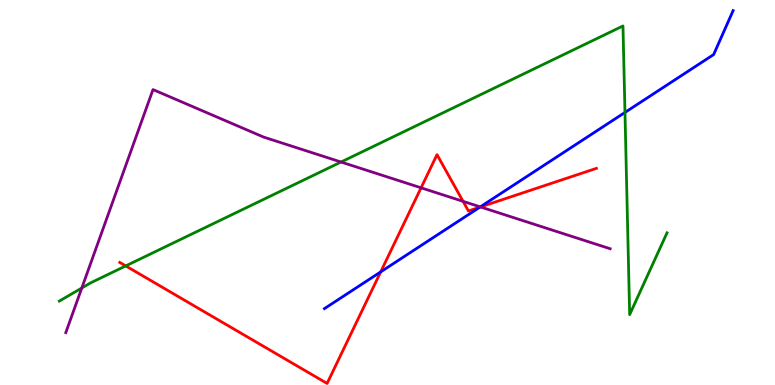[{'lines': ['blue', 'red'], 'intersections': [{'x': 4.91, 'y': 2.94}, {'x': 6.19, 'y': 4.62}]}, {'lines': ['green', 'red'], 'intersections': [{'x': 1.62, 'y': 3.09}]}, {'lines': ['purple', 'red'], 'intersections': [{'x': 5.43, 'y': 5.12}, {'x': 5.97, 'y': 4.77}, {'x': 6.2, 'y': 4.62}]}, {'lines': ['blue', 'green'], 'intersections': [{'x': 8.06, 'y': 7.08}]}, {'lines': ['blue', 'purple'], 'intersections': [{'x': 6.2, 'y': 4.63}]}, {'lines': ['green', 'purple'], 'intersections': [{'x': 1.06, 'y': 2.52}, {'x': 4.4, 'y': 5.79}]}]